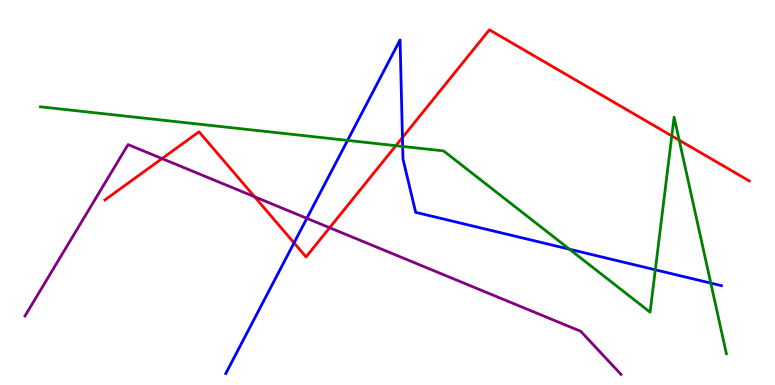[{'lines': ['blue', 'red'], 'intersections': [{'x': 3.79, 'y': 3.69}, {'x': 5.19, 'y': 6.43}]}, {'lines': ['green', 'red'], 'intersections': [{'x': 5.11, 'y': 6.22}, {'x': 8.67, 'y': 6.47}, {'x': 8.76, 'y': 6.36}]}, {'lines': ['purple', 'red'], 'intersections': [{'x': 2.09, 'y': 5.88}, {'x': 3.29, 'y': 4.89}, {'x': 4.25, 'y': 4.08}]}, {'lines': ['blue', 'green'], 'intersections': [{'x': 4.48, 'y': 6.35}, {'x': 5.2, 'y': 6.2}, {'x': 7.35, 'y': 3.53}, {'x': 8.46, 'y': 2.99}, {'x': 9.17, 'y': 2.65}]}, {'lines': ['blue', 'purple'], 'intersections': [{'x': 3.96, 'y': 4.33}]}, {'lines': ['green', 'purple'], 'intersections': []}]